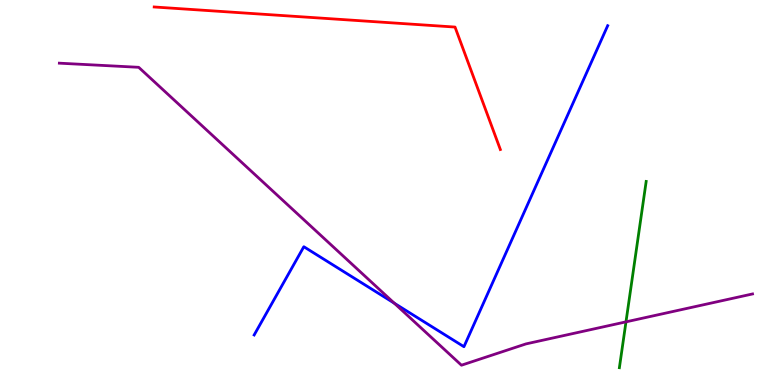[{'lines': ['blue', 'red'], 'intersections': []}, {'lines': ['green', 'red'], 'intersections': []}, {'lines': ['purple', 'red'], 'intersections': []}, {'lines': ['blue', 'green'], 'intersections': []}, {'lines': ['blue', 'purple'], 'intersections': [{'x': 5.09, 'y': 2.12}]}, {'lines': ['green', 'purple'], 'intersections': [{'x': 8.08, 'y': 1.64}]}]